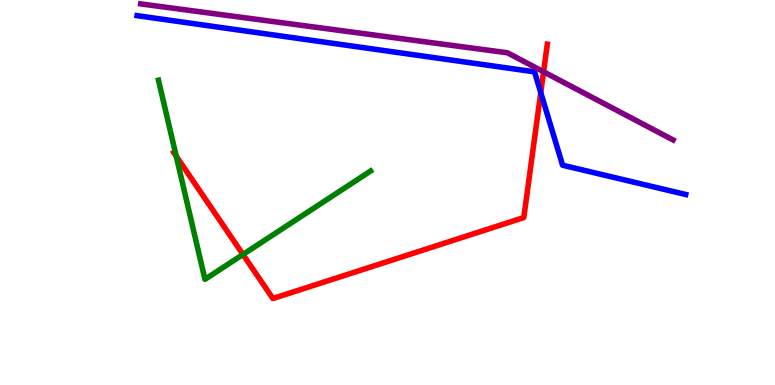[{'lines': ['blue', 'red'], 'intersections': [{'x': 6.98, 'y': 7.59}]}, {'lines': ['green', 'red'], 'intersections': [{'x': 2.27, 'y': 5.94}, {'x': 3.14, 'y': 3.39}]}, {'lines': ['purple', 'red'], 'intersections': [{'x': 7.01, 'y': 8.14}]}, {'lines': ['blue', 'green'], 'intersections': []}, {'lines': ['blue', 'purple'], 'intersections': []}, {'lines': ['green', 'purple'], 'intersections': []}]